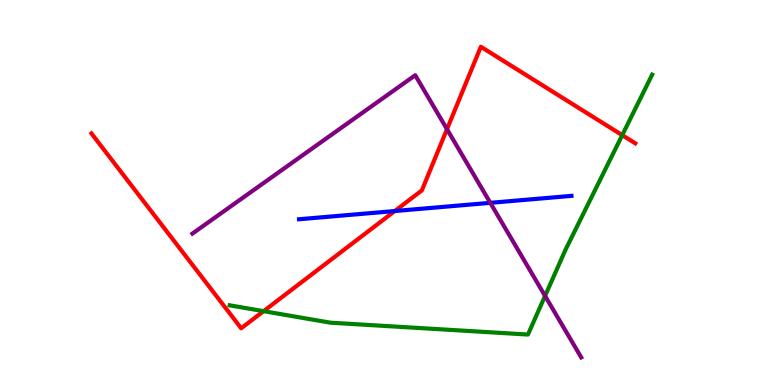[{'lines': ['blue', 'red'], 'intersections': [{'x': 5.09, 'y': 4.52}]}, {'lines': ['green', 'red'], 'intersections': [{'x': 3.4, 'y': 1.92}, {'x': 8.03, 'y': 6.49}]}, {'lines': ['purple', 'red'], 'intersections': [{'x': 5.77, 'y': 6.64}]}, {'lines': ['blue', 'green'], 'intersections': []}, {'lines': ['blue', 'purple'], 'intersections': [{'x': 6.33, 'y': 4.73}]}, {'lines': ['green', 'purple'], 'intersections': [{'x': 7.03, 'y': 2.31}]}]